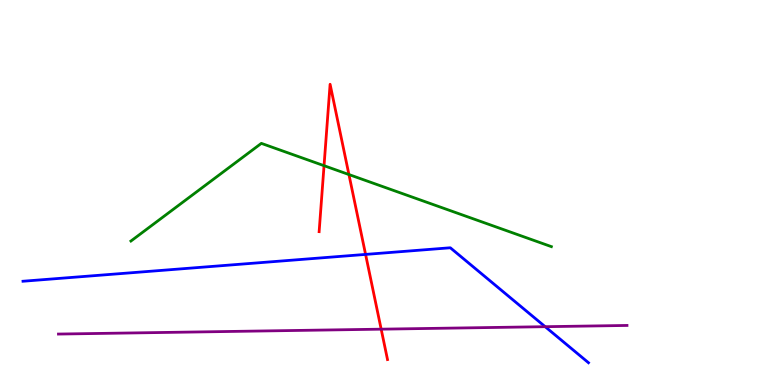[{'lines': ['blue', 'red'], 'intersections': [{'x': 4.72, 'y': 3.39}]}, {'lines': ['green', 'red'], 'intersections': [{'x': 4.18, 'y': 5.7}, {'x': 4.5, 'y': 5.47}]}, {'lines': ['purple', 'red'], 'intersections': [{'x': 4.92, 'y': 1.45}]}, {'lines': ['blue', 'green'], 'intersections': []}, {'lines': ['blue', 'purple'], 'intersections': [{'x': 7.03, 'y': 1.51}]}, {'lines': ['green', 'purple'], 'intersections': []}]